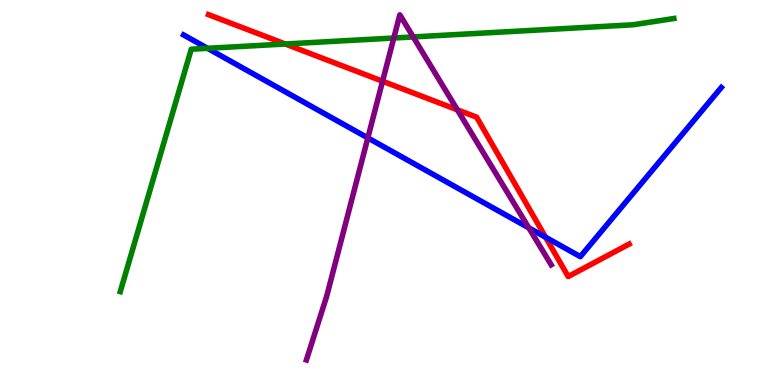[{'lines': ['blue', 'red'], 'intersections': [{'x': 7.04, 'y': 3.84}]}, {'lines': ['green', 'red'], 'intersections': [{'x': 3.68, 'y': 8.86}]}, {'lines': ['purple', 'red'], 'intersections': [{'x': 4.94, 'y': 7.89}, {'x': 5.9, 'y': 7.15}]}, {'lines': ['blue', 'green'], 'intersections': [{'x': 2.68, 'y': 8.75}]}, {'lines': ['blue', 'purple'], 'intersections': [{'x': 4.75, 'y': 6.42}, {'x': 6.82, 'y': 4.08}]}, {'lines': ['green', 'purple'], 'intersections': [{'x': 5.08, 'y': 9.01}, {'x': 5.33, 'y': 9.04}]}]